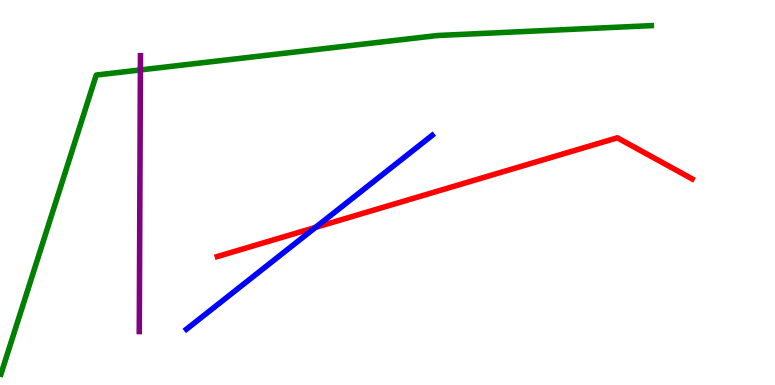[{'lines': ['blue', 'red'], 'intersections': [{'x': 4.07, 'y': 4.09}]}, {'lines': ['green', 'red'], 'intersections': []}, {'lines': ['purple', 'red'], 'intersections': []}, {'lines': ['blue', 'green'], 'intersections': []}, {'lines': ['blue', 'purple'], 'intersections': []}, {'lines': ['green', 'purple'], 'intersections': [{'x': 1.81, 'y': 8.18}]}]